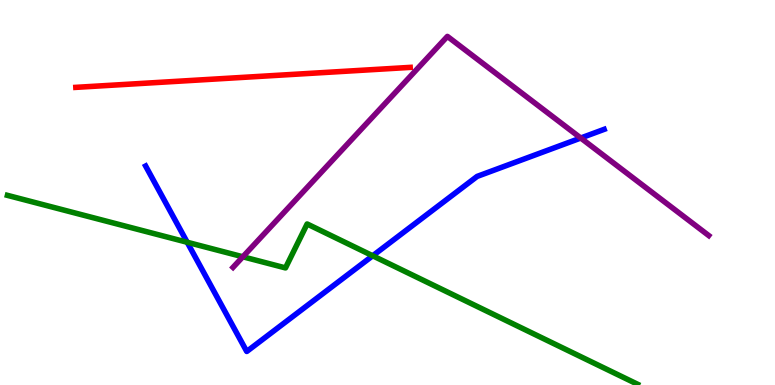[{'lines': ['blue', 'red'], 'intersections': []}, {'lines': ['green', 'red'], 'intersections': []}, {'lines': ['purple', 'red'], 'intersections': []}, {'lines': ['blue', 'green'], 'intersections': [{'x': 2.42, 'y': 3.71}, {'x': 4.81, 'y': 3.36}]}, {'lines': ['blue', 'purple'], 'intersections': [{'x': 7.49, 'y': 6.41}]}, {'lines': ['green', 'purple'], 'intersections': [{'x': 3.13, 'y': 3.33}]}]